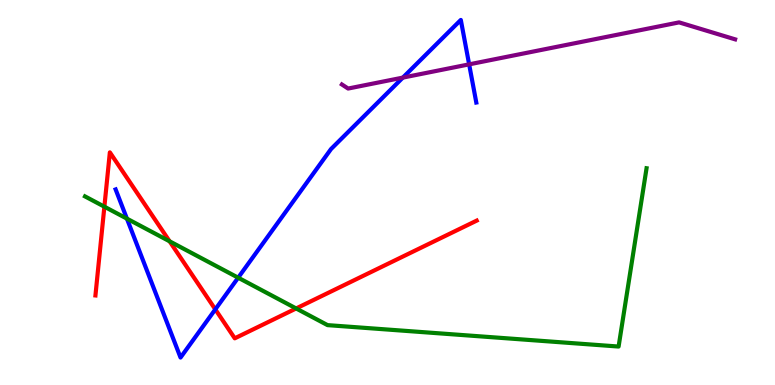[{'lines': ['blue', 'red'], 'intersections': [{'x': 2.78, 'y': 1.96}]}, {'lines': ['green', 'red'], 'intersections': [{'x': 1.35, 'y': 4.63}, {'x': 2.19, 'y': 3.73}, {'x': 3.82, 'y': 1.99}]}, {'lines': ['purple', 'red'], 'intersections': []}, {'lines': ['blue', 'green'], 'intersections': [{'x': 1.64, 'y': 4.32}, {'x': 3.07, 'y': 2.79}]}, {'lines': ['blue', 'purple'], 'intersections': [{'x': 5.2, 'y': 7.98}, {'x': 6.05, 'y': 8.33}]}, {'lines': ['green', 'purple'], 'intersections': []}]